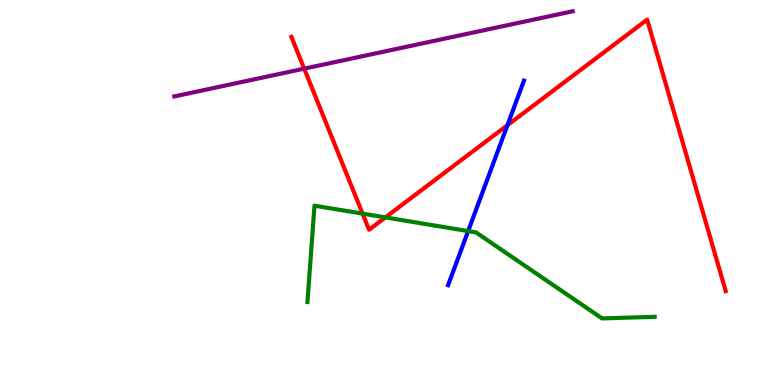[{'lines': ['blue', 'red'], 'intersections': [{'x': 6.55, 'y': 6.75}]}, {'lines': ['green', 'red'], 'intersections': [{'x': 4.68, 'y': 4.45}, {'x': 4.97, 'y': 4.35}]}, {'lines': ['purple', 'red'], 'intersections': [{'x': 3.93, 'y': 8.22}]}, {'lines': ['blue', 'green'], 'intersections': [{'x': 6.04, 'y': 4.0}]}, {'lines': ['blue', 'purple'], 'intersections': []}, {'lines': ['green', 'purple'], 'intersections': []}]